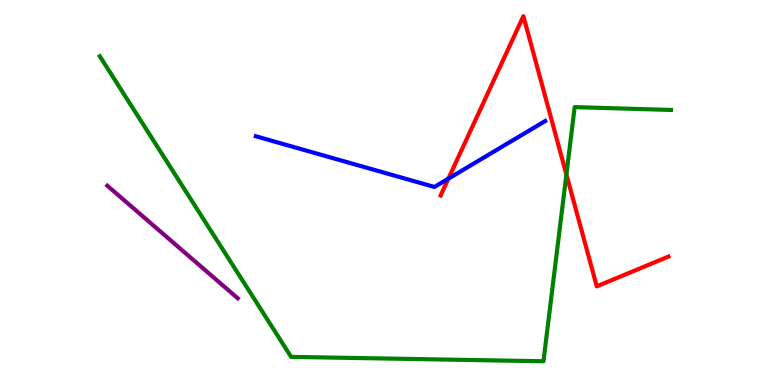[{'lines': ['blue', 'red'], 'intersections': [{'x': 5.79, 'y': 5.36}]}, {'lines': ['green', 'red'], 'intersections': [{'x': 7.31, 'y': 5.47}]}, {'lines': ['purple', 'red'], 'intersections': []}, {'lines': ['blue', 'green'], 'intersections': []}, {'lines': ['blue', 'purple'], 'intersections': []}, {'lines': ['green', 'purple'], 'intersections': []}]